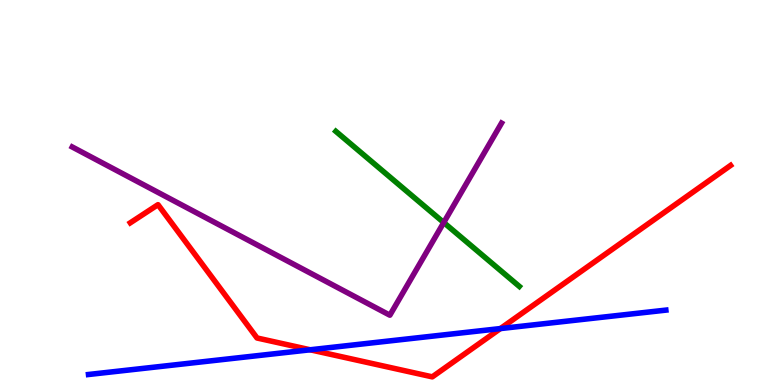[{'lines': ['blue', 'red'], 'intersections': [{'x': 4.0, 'y': 0.915}, {'x': 6.46, 'y': 1.47}]}, {'lines': ['green', 'red'], 'intersections': []}, {'lines': ['purple', 'red'], 'intersections': []}, {'lines': ['blue', 'green'], 'intersections': []}, {'lines': ['blue', 'purple'], 'intersections': []}, {'lines': ['green', 'purple'], 'intersections': [{'x': 5.73, 'y': 4.22}]}]